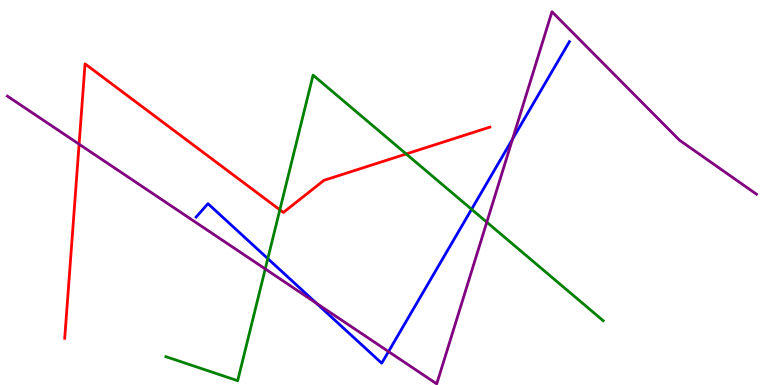[{'lines': ['blue', 'red'], 'intersections': []}, {'lines': ['green', 'red'], 'intersections': [{'x': 3.61, 'y': 4.55}, {'x': 5.24, 'y': 6.0}]}, {'lines': ['purple', 'red'], 'intersections': [{'x': 1.02, 'y': 6.25}]}, {'lines': ['blue', 'green'], 'intersections': [{'x': 3.46, 'y': 3.28}, {'x': 6.08, 'y': 4.56}]}, {'lines': ['blue', 'purple'], 'intersections': [{'x': 4.08, 'y': 2.12}, {'x': 5.01, 'y': 0.868}, {'x': 6.61, 'y': 6.39}]}, {'lines': ['green', 'purple'], 'intersections': [{'x': 3.42, 'y': 3.01}, {'x': 6.28, 'y': 4.23}]}]